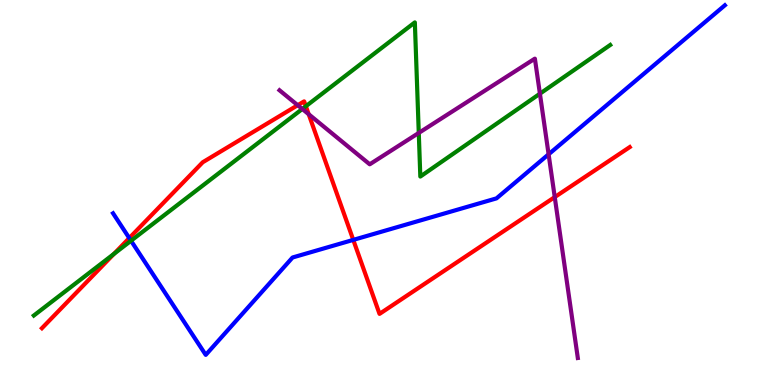[{'lines': ['blue', 'red'], 'intersections': [{'x': 1.67, 'y': 3.82}, {'x': 4.56, 'y': 3.77}]}, {'lines': ['green', 'red'], 'intersections': [{'x': 1.47, 'y': 3.41}, {'x': 3.95, 'y': 7.24}]}, {'lines': ['purple', 'red'], 'intersections': [{'x': 3.84, 'y': 7.27}, {'x': 3.98, 'y': 7.03}, {'x': 7.16, 'y': 4.88}]}, {'lines': ['blue', 'green'], 'intersections': [{'x': 1.69, 'y': 3.75}]}, {'lines': ['blue', 'purple'], 'intersections': [{'x': 7.08, 'y': 5.99}]}, {'lines': ['green', 'purple'], 'intersections': [{'x': 3.9, 'y': 7.17}, {'x': 5.4, 'y': 6.55}, {'x': 6.97, 'y': 7.57}]}]